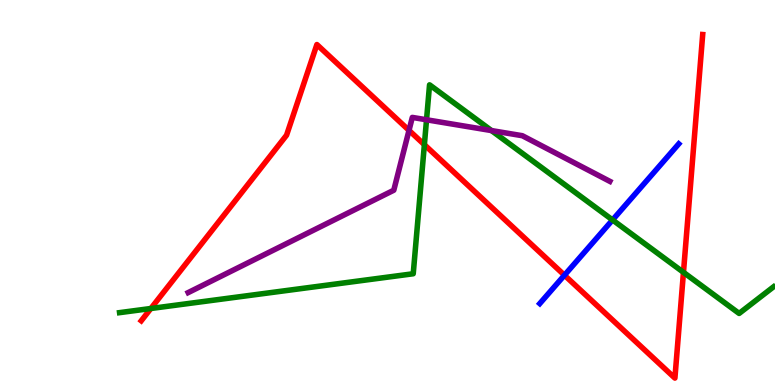[{'lines': ['blue', 'red'], 'intersections': [{'x': 7.28, 'y': 2.85}]}, {'lines': ['green', 'red'], 'intersections': [{'x': 1.95, 'y': 1.99}, {'x': 5.48, 'y': 6.24}, {'x': 8.82, 'y': 2.93}]}, {'lines': ['purple', 'red'], 'intersections': [{'x': 5.28, 'y': 6.61}]}, {'lines': ['blue', 'green'], 'intersections': [{'x': 7.9, 'y': 4.29}]}, {'lines': ['blue', 'purple'], 'intersections': []}, {'lines': ['green', 'purple'], 'intersections': [{'x': 5.5, 'y': 6.89}, {'x': 6.34, 'y': 6.61}]}]